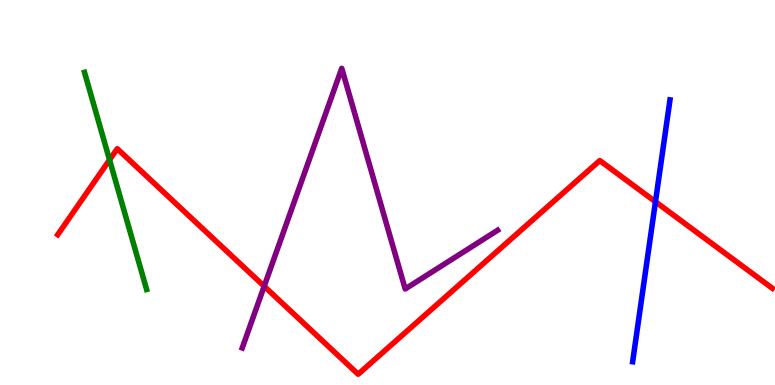[{'lines': ['blue', 'red'], 'intersections': [{'x': 8.46, 'y': 4.76}]}, {'lines': ['green', 'red'], 'intersections': [{'x': 1.41, 'y': 5.85}]}, {'lines': ['purple', 'red'], 'intersections': [{'x': 3.41, 'y': 2.56}]}, {'lines': ['blue', 'green'], 'intersections': []}, {'lines': ['blue', 'purple'], 'intersections': []}, {'lines': ['green', 'purple'], 'intersections': []}]